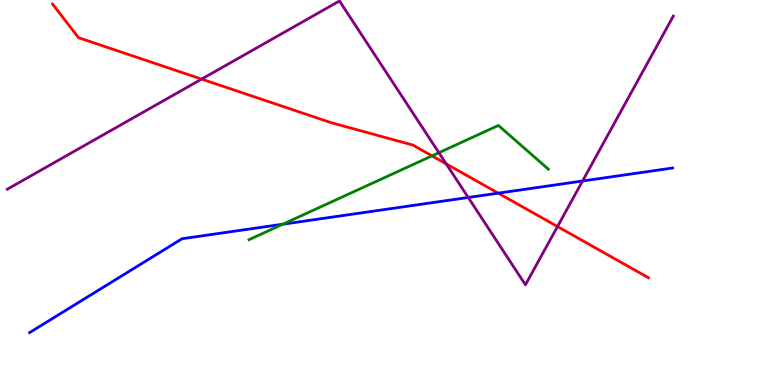[{'lines': ['blue', 'red'], 'intersections': [{'x': 6.43, 'y': 4.98}]}, {'lines': ['green', 'red'], 'intersections': [{'x': 5.57, 'y': 5.95}]}, {'lines': ['purple', 'red'], 'intersections': [{'x': 2.6, 'y': 7.95}, {'x': 5.76, 'y': 5.74}, {'x': 7.19, 'y': 4.12}]}, {'lines': ['blue', 'green'], 'intersections': [{'x': 3.65, 'y': 4.18}]}, {'lines': ['blue', 'purple'], 'intersections': [{'x': 6.04, 'y': 4.87}, {'x': 7.52, 'y': 5.3}]}, {'lines': ['green', 'purple'], 'intersections': [{'x': 5.66, 'y': 6.03}]}]